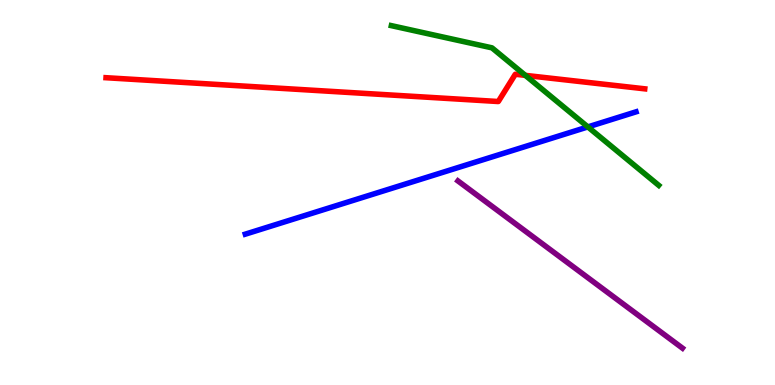[{'lines': ['blue', 'red'], 'intersections': []}, {'lines': ['green', 'red'], 'intersections': [{'x': 6.78, 'y': 8.04}]}, {'lines': ['purple', 'red'], 'intersections': []}, {'lines': ['blue', 'green'], 'intersections': [{'x': 7.59, 'y': 6.7}]}, {'lines': ['blue', 'purple'], 'intersections': []}, {'lines': ['green', 'purple'], 'intersections': []}]